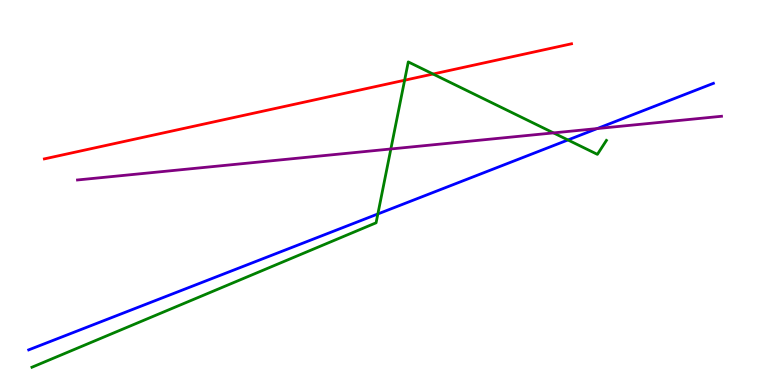[{'lines': ['blue', 'red'], 'intersections': []}, {'lines': ['green', 'red'], 'intersections': [{'x': 5.22, 'y': 7.92}, {'x': 5.59, 'y': 8.08}]}, {'lines': ['purple', 'red'], 'intersections': []}, {'lines': ['blue', 'green'], 'intersections': [{'x': 4.88, 'y': 4.44}, {'x': 7.33, 'y': 6.36}]}, {'lines': ['blue', 'purple'], 'intersections': [{'x': 7.71, 'y': 6.66}]}, {'lines': ['green', 'purple'], 'intersections': [{'x': 5.04, 'y': 6.13}, {'x': 7.14, 'y': 6.55}]}]